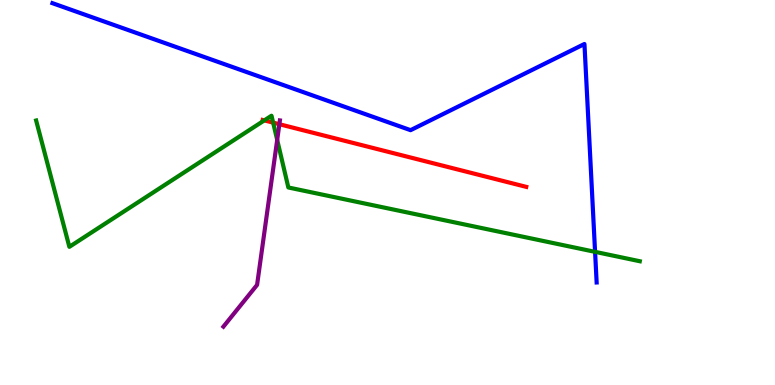[{'lines': ['blue', 'red'], 'intersections': []}, {'lines': ['green', 'red'], 'intersections': [{'x': 3.41, 'y': 6.87}, {'x': 3.52, 'y': 6.81}]}, {'lines': ['purple', 'red'], 'intersections': [{'x': 3.6, 'y': 6.77}]}, {'lines': ['blue', 'green'], 'intersections': [{'x': 7.68, 'y': 3.46}]}, {'lines': ['blue', 'purple'], 'intersections': []}, {'lines': ['green', 'purple'], 'intersections': [{'x': 3.58, 'y': 6.37}]}]